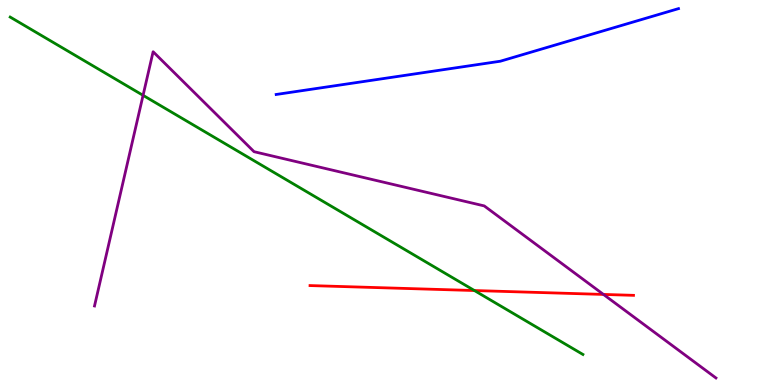[{'lines': ['blue', 'red'], 'intersections': []}, {'lines': ['green', 'red'], 'intersections': [{'x': 6.12, 'y': 2.45}]}, {'lines': ['purple', 'red'], 'intersections': [{'x': 7.79, 'y': 2.35}]}, {'lines': ['blue', 'green'], 'intersections': []}, {'lines': ['blue', 'purple'], 'intersections': []}, {'lines': ['green', 'purple'], 'intersections': [{'x': 1.85, 'y': 7.52}]}]